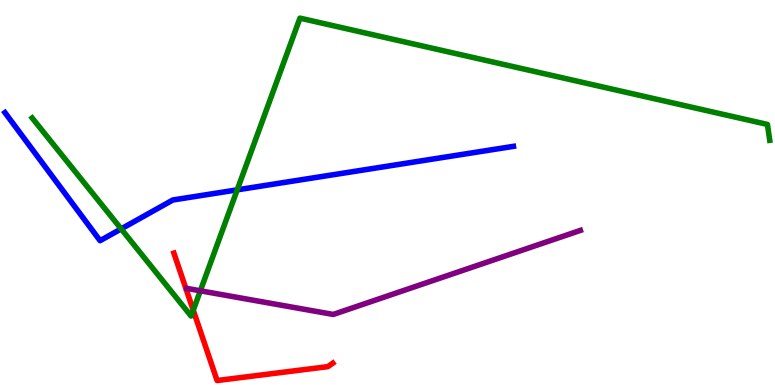[{'lines': ['blue', 'red'], 'intersections': []}, {'lines': ['green', 'red'], 'intersections': [{'x': 2.49, 'y': 1.94}]}, {'lines': ['purple', 'red'], 'intersections': []}, {'lines': ['blue', 'green'], 'intersections': [{'x': 1.56, 'y': 4.05}, {'x': 3.06, 'y': 5.07}]}, {'lines': ['blue', 'purple'], 'intersections': []}, {'lines': ['green', 'purple'], 'intersections': [{'x': 2.58, 'y': 2.45}]}]